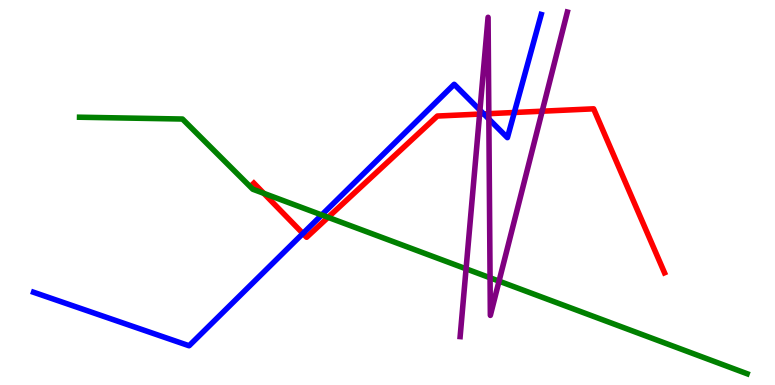[{'lines': ['blue', 'red'], 'intersections': [{'x': 3.91, 'y': 3.94}, {'x': 6.24, 'y': 7.04}, {'x': 6.64, 'y': 7.08}]}, {'lines': ['green', 'red'], 'intersections': [{'x': 3.4, 'y': 4.98}, {'x': 4.23, 'y': 4.35}]}, {'lines': ['purple', 'red'], 'intersections': [{'x': 6.19, 'y': 7.04}, {'x': 6.31, 'y': 7.05}, {'x': 7.0, 'y': 7.11}]}, {'lines': ['blue', 'green'], 'intersections': [{'x': 4.15, 'y': 4.42}]}, {'lines': ['blue', 'purple'], 'intersections': [{'x': 6.19, 'y': 7.14}, {'x': 6.31, 'y': 6.91}]}, {'lines': ['green', 'purple'], 'intersections': [{'x': 6.01, 'y': 3.02}, {'x': 6.32, 'y': 2.78}, {'x': 6.44, 'y': 2.7}]}]